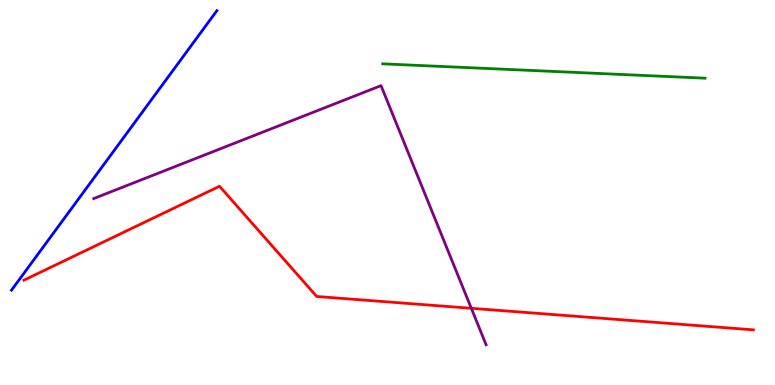[{'lines': ['blue', 'red'], 'intersections': []}, {'lines': ['green', 'red'], 'intersections': []}, {'lines': ['purple', 'red'], 'intersections': [{'x': 6.08, 'y': 1.99}]}, {'lines': ['blue', 'green'], 'intersections': []}, {'lines': ['blue', 'purple'], 'intersections': []}, {'lines': ['green', 'purple'], 'intersections': []}]